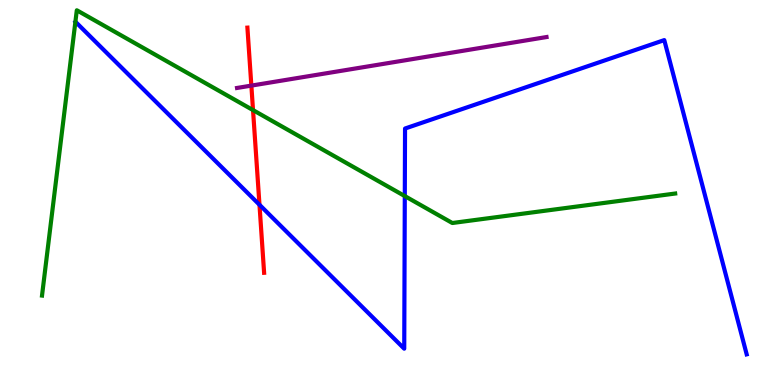[{'lines': ['blue', 'red'], 'intersections': [{'x': 3.35, 'y': 4.68}]}, {'lines': ['green', 'red'], 'intersections': [{'x': 3.26, 'y': 7.14}]}, {'lines': ['purple', 'red'], 'intersections': [{'x': 3.24, 'y': 7.78}]}, {'lines': ['blue', 'green'], 'intersections': [{'x': 5.22, 'y': 4.91}]}, {'lines': ['blue', 'purple'], 'intersections': []}, {'lines': ['green', 'purple'], 'intersections': []}]